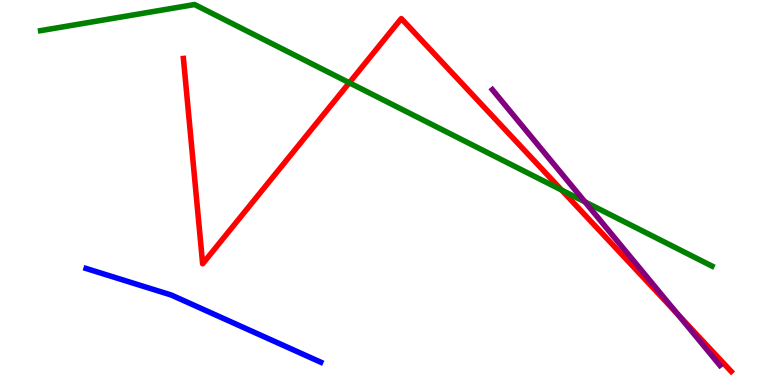[{'lines': ['blue', 'red'], 'intersections': []}, {'lines': ['green', 'red'], 'intersections': [{'x': 4.51, 'y': 7.85}, {'x': 7.25, 'y': 5.06}]}, {'lines': ['purple', 'red'], 'intersections': [{'x': 8.74, 'y': 1.84}]}, {'lines': ['blue', 'green'], 'intersections': []}, {'lines': ['blue', 'purple'], 'intersections': []}, {'lines': ['green', 'purple'], 'intersections': [{'x': 7.55, 'y': 4.76}]}]